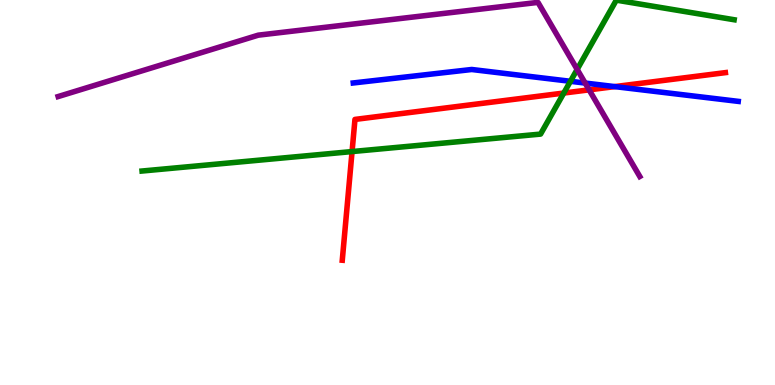[{'lines': ['blue', 'red'], 'intersections': [{'x': 7.93, 'y': 7.75}]}, {'lines': ['green', 'red'], 'intersections': [{'x': 4.54, 'y': 6.06}, {'x': 7.27, 'y': 7.58}]}, {'lines': ['purple', 'red'], 'intersections': [{'x': 7.6, 'y': 7.67}]}, {'lines': ['blue', 'green'], 'intersections': [{'x': 7.36, 'y': 7.89}]}, {'lines': ['blue', 'purple'], 'intersections': [{'x': 7.55, 'y': 7.84}]}, {'lines': ['green', 'purple'], 'intersections': [{'x': 7.45, 'y': 8.2}]}]